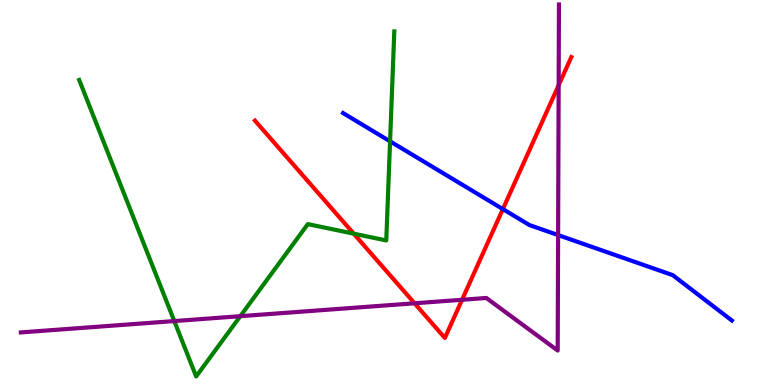[{'lines': ['blue', 'red'], 'intersections': [{'x': 6.49, 'y': 4.57}]}, {'lines': ['green', 'red'], 'intersections': [{'x': 4.56, 'y': 3.93}]}, {'lines': ['purple', 'red'], 'intersections': [{'x': 5.35, 'y': 2.12}, {'x': 5.96, 'y': 2.21}, {'x': 7.21, 'y': 7.79}]}, {'lines': ['blue', 'green'], 'intersections': [{'x': 5.03, 'y': 6.33}]}, {'lines': ['blue', 'purple'], 'intersections': [{'x': 7.2, 'y': 3.89}]}, {'lines': ['green', 'purple'], 'intersections': [{'x': 2.25, 'y': 1.66}, {'x': 3.1, 'y': 1.79}]}]